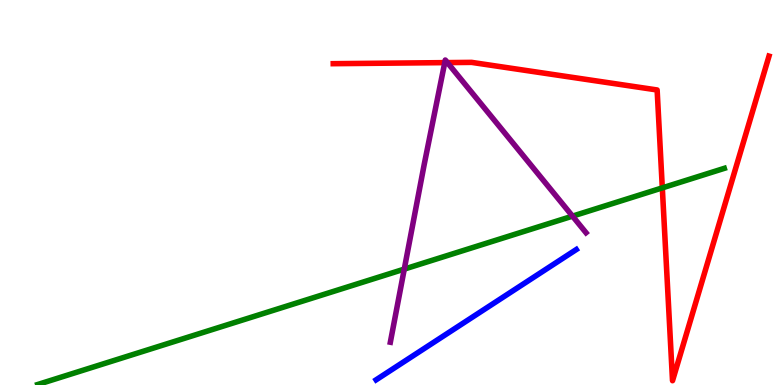[{'lines': ['blue', 'red'], 'intersections': []}, {'lines': ['green', 'red'], 'intersections': [{'x': 8.55, 'y': 5.12}]}, {'lines': ['purple', 'red'], 'intersections': [{'x': 5.74, 'y': 8.37}, {'x': 5.77, 'y': 8.37}]}, {'lines': ['blue', 'green'], 'intersections': []}, {'lines': ['blue', 'purple'], 'intersections': []}, {'lines': ['green', 'purple'], 'intersections': [{'x': 5.22, 'y': 3.01}, {'x': 7.39, 'y': 4.39}]}]